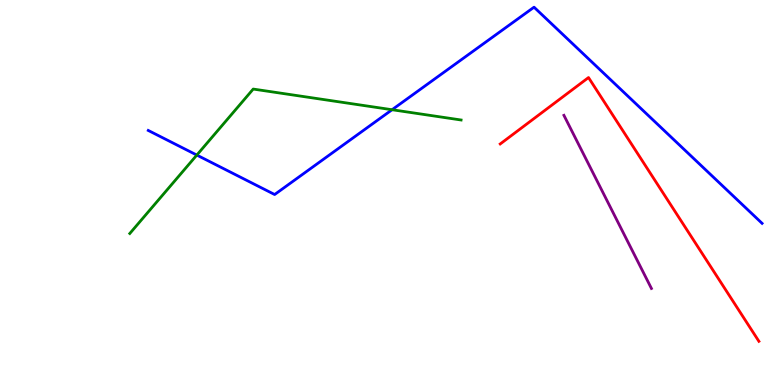[{'lines': ['blue', 'red'], 'intersections': []}, {'lines': ['green', 'red'], 'intersections': []}, {'lines': ['purple', 'red'], 'intersections': []}, {'lines': ['blue', 'green'], 'intersections': [{'x': 2.54, 'y': 5.97}, {'x': 5.06, 'y': 7.15}]}, {'lines': ['blue', 'purple'], 'intersections': []}, {'lines': ['green', 'purple'], 'intersections': []}]